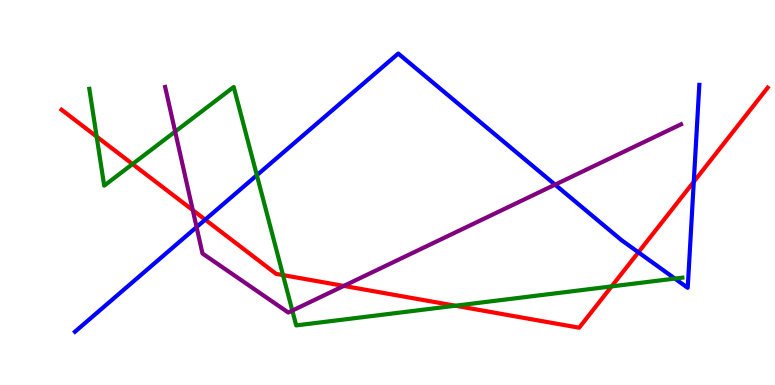[{'lines': ['blue', 'red'], 'intersections': [{'x': 2.65, 'y': 4.29}, {'x': 8.24, 'y': 3.45}, {'x': 8.95, 'y': 5.28}]}, {'lines': ['green', 'red'], 'intersections': [{'x': 1.25, 'y': 6.45}, {'x': 1.71, 'y': 5.74}, {'x': 3.65, 'y': 2.85}, {'x': 5.88, 'y': 2.06}, {'x': 7.89, 'y': 2.56}]}, {'lines': ['purple', 'red'], 'intersections': [{'x': 2.49, 'y': 4.54}, {'x': 4.44, 'y': 2.57}]}, {'lines': ['blue', 'green'], 'intersections': [{'x': 3.31, 'y': 5.45}, {'x': 8.71, 'y': 2.76}]}, {'lines': ['blue', 'purple'], 'intersections': [{'x': 2.54, 'y': 4.1}, {'x': 7.16, 'y': 5.2}]}, {'lines': ['green', 'purple'], 'intersections': [{'x': 2.26, 'y': 6.58}, {'x': 3.77, 'y': 1.93}]}]